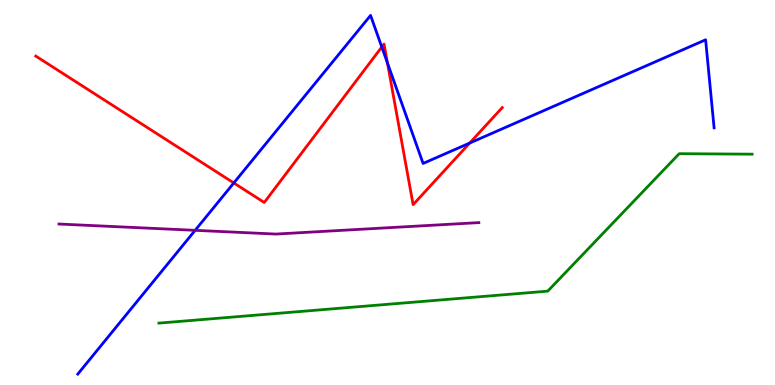[{'lines': ['blue', 'red'], 'intersections': [{'x': 3.02, 'y': 5.25}, {'x': 4.93, 'y': 8.78}, {'x': 5.0, 'y': 8.36}, {'x': 6.06, 'y': 6.28}]}, {'lines': ['green', 'red'], 'intersections': []}, {'lines': ['purple', 'red'], 'intersections': []}, {'lines': ['blue', 'green'], 'intersections': []}, {'lines': ['blue', 'purple'], 'intersections': [{'x': 2.52, 'y': 4.02}]}, {'lines': ['green', 'purple'], 'intersections': []}]